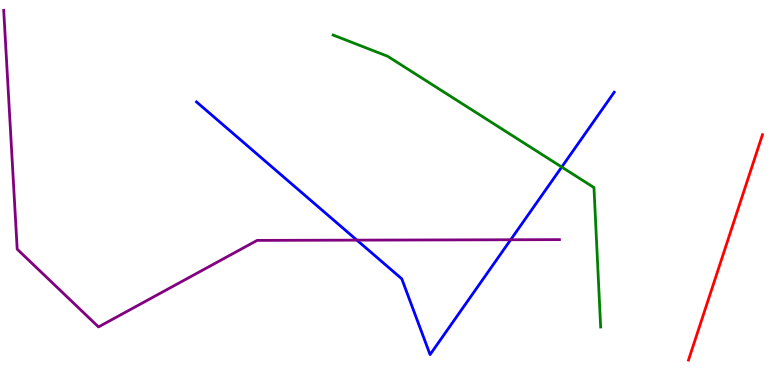[{'lines': ['blue', 'red'], 'intersections': []}, {'lines': ['green', 'red'], 'intersections': []}, {'lines': ['purple', 'red'], 'intersections': []}, {'lines': ['blue', 'green'], 'intersections': [{'x': 7.25, 'y': 5.66}]}, {'lines': ['blue', 'purple'], 'intersections': [{'x': 4.61, 'y': 3.76}, {'x': 6.59, 'y': 3.77}]}, {'lines': ['green', 'purple'], 'intersections': []}]